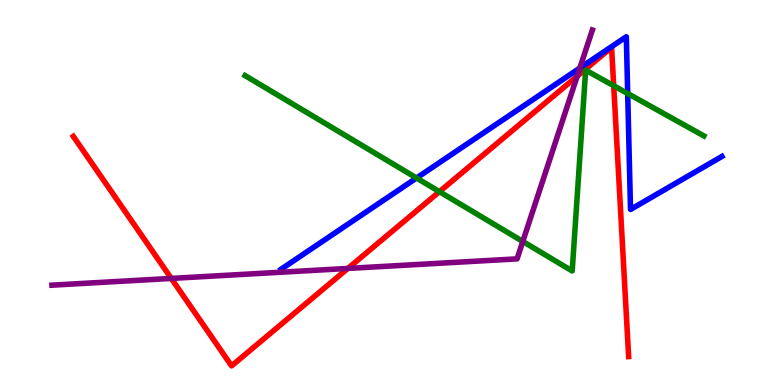[{'lines': ['blue', 'red'], 'intersections': []}, {'lines': ['green', 'red'], 'intersections': [{'x': 5.67, 'y': 5.02}, {'x': 7.92, 'y': 7.77}]}, {'lines': ['purple', 'red'], 'intersections': [{'x': 2.21, 'y': 2.77}, {'x': 4.49, 'y': 3.03}, {'x': 7.45, 'y': 8.02}]}, {'lines': ['blue', 'green'], 'intersections': [{'x': 5.37, 'y': 5.38}, {'x': 8.1, 'y': 7.57}]}, {'lines': ['blue', 'purple'], 'intersections': [{'x': 7.48, 'y': 8.23}]}, {'lines': ['green', 'purple'], 'intersections': [{'x': 6.75, 'y': 3.73}]}]